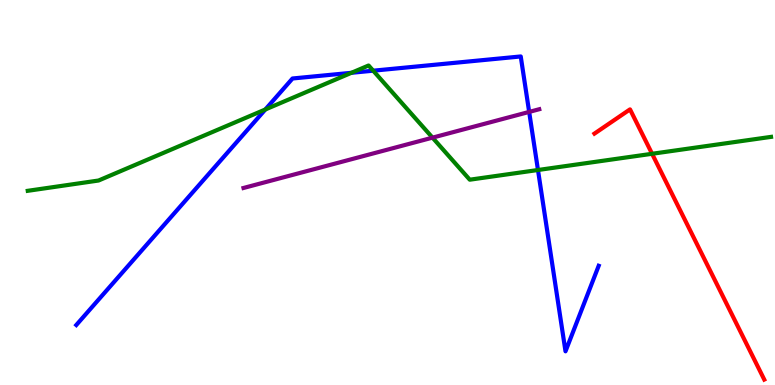[{'lines': ['blue', 'red'], 'intersections': []}, {'lines': ['green', 'red'], 'intersections': [{'x': 8.41, 'y': 6.01}]}, {'lines': ['purple', 'red'], 'intersections': []}, {'lines': ['blue', 'green'], 'intersections': [{'x': 3.42, 'y': 7.16}, {'x': 4.53, 'y': 8.11}, {'x': 4.82, 'y': 8.16}, {'x': 6.94, 'y': 5.58}]}, {'lines': ['blue', 'purple'], 'intersections': [{'x': 6.83, 'y': 7.09}]}, {'lines': ['green', 'purple'], 'intersections': [{'x': 5.58, 'y': 6.42}]}]